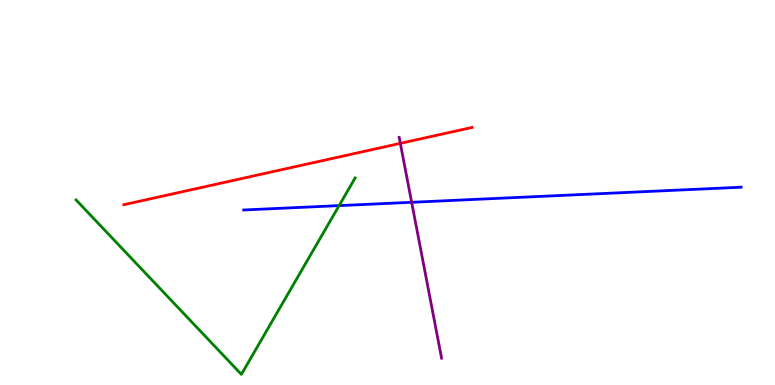[{'lines': ['blue', 'red'], 'intersections': []}, {'lines': ['green', 'red'], 'intersections': []}, {'lines': ['purple', 'red'], 'intersections': [{'x': 5.17, 'y': 6.28}]}, {'lines': ['blue', 'green'], 'intersections': [{'x': 4.38, 'y': 4.66}]}, {'lines': ['blue', 'purple'], 'intersections': [{'x': 5.31, 'y': 4.75}]}, {'lines': ['green', 'purple'], 'intersections': []}]